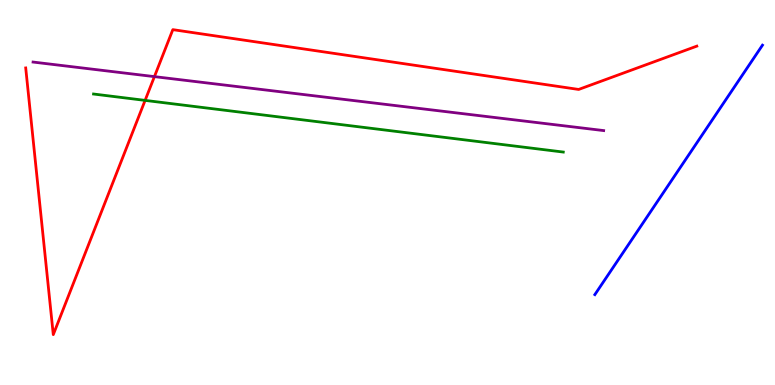[{'lines': ['blue', 'red'], 'intersections': []}, {'lines': ['green', 'red'], 'intersections': [{'x': 1.87, 'y': 7.39}]}, {'lines': ['purple', 'red'], 'intersections': [{'x': 1.99, 'y': 8.01}]}, {'lines': ['blue', 'green'], 'intersections': []}, {'lines': ['blue', 'purple'], 'intersections': []}, {'lines': ['green', 'purple'], 'intersections': []}]